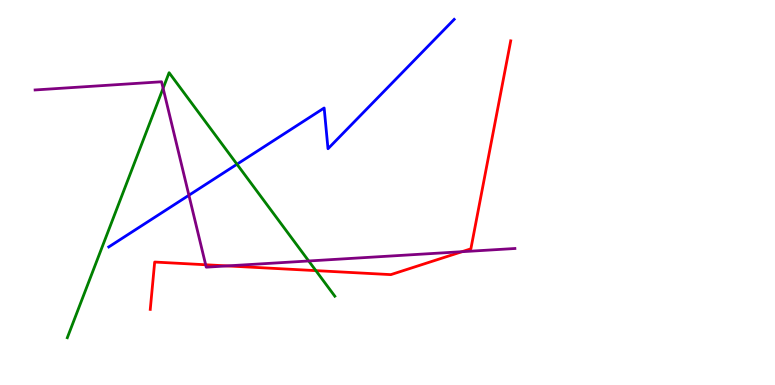[{'lines': ['blue', 'red'], 'intersections': []}, {'lines': ['green', 'red'], 'intersections': [{'x': 4.08, 'y': 2.97}]}, {'lines': ['purple', 'red'], 'intersections': [{'x': 2.65, 'y': 3.12}, {'x': 2.93, 'y': 3.09}, {'x': 5.96, 'y': 3.46}]}, {'lines': ['blue', 'green'], 'intersections': [{'x': 3.06, 'y': 5.73}]}, {'lines': ['blue', 'purple'], 'intersections': [{'x': 2.44, 'y': 4.93}]}, {'lines': ['green', 'purple'], 'intersections': [{'x': 2.1, 'y': 7.71}, {'x': 3.98, 'y': 3.22}]}]